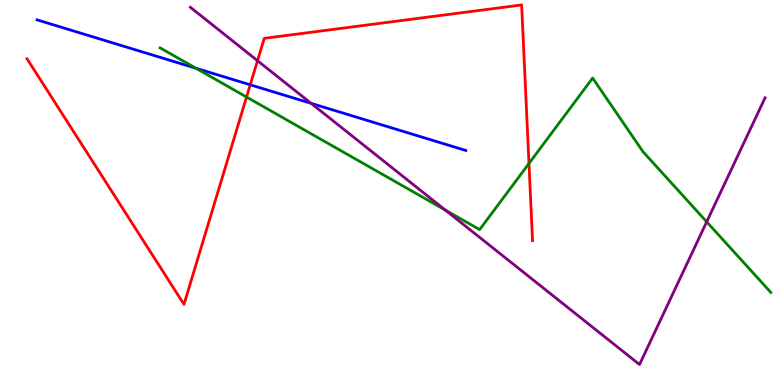[{'lines': ['blue', 'red'], 'intersections': [{'x': 3.23, 'y': 7.8}]}, {'lines': ['green', 'red'], 'intersections': [{'x': 3.18, 'y': 7.48}, {'x': 6.83, 'y': 5.75}]}, {'lines': ['purple', 'red'], 'intersections': [{'x': 3.32, 'y': 8.42}]}, {'lines': ['blue', 'green'], 'intersections': [{'x': 2.53, 'y': 8.23}]}, {'lines': ['blue', 'purple'], 'intersections': [{'x': 4.01, 'y': 7.32}]}, {'lines': ['green', 'purple'], 'intersections': [{'x': 5.75, 'y': 4.54}, {'x': 9.12, 'y': 4.24}]}]